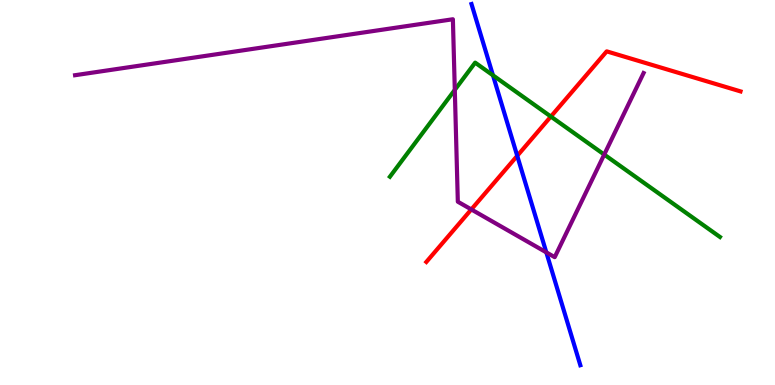[{'lines': ['blue', 'red'], 'intersections': [{'x': 6.67, 'y': 5.95}]}, {'lines': ['green', 'red'], 'intersections': [{'x': 7.11, 'y': 6.97}]}, {'lines': ['purple', 'red'], 'intersections': [{'x': 6.08, 'y': 4.56}]}, {'lines': ['blue', 'green'], 'intersections': [{'x': 6.36, 'y': 8.04}]}, {'lines': ['blue', 'purple'], 'intersections': [{'x': 7.05, 'y': 3.44}]}, {'lines': ['green', 'purple'], 'intersections': [{'x': 5.87, 'y': 7.66}, {'x': 7.8, 'y': 5.99}]}]